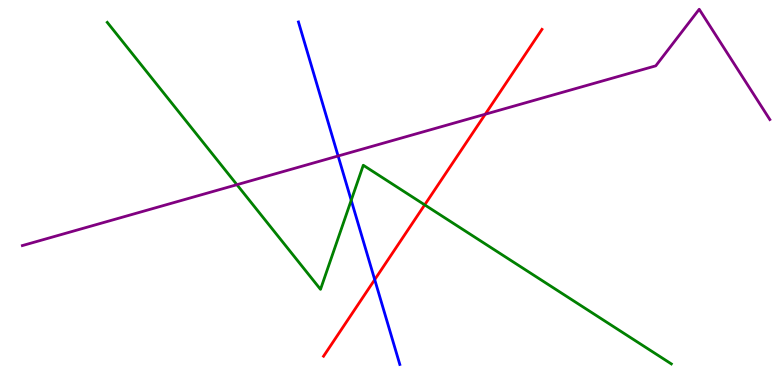[{'lines': ['blue', 'red'], 'intersections': [{'x': 4.84, 'y': 2.74}]}, {'lines': ['green', 'red'], 'intersections': [{'x': 5.48, 'y': 4.68}]}, {'lines': ['purple', 'red'], 'intersections': [{'x': 6.26, 'y': 7.03}]}, {'lines': ['blue', 'green'], 'intersections': [{'x': 4.53, 'y': 4.8}]}, {'lines': ['blue', 'purple'], 'intersections': [{'x': 4.36, 'y': 5.95}]}, {'lines': ['green', 'purple'], 'intersections': [{'x': 3.06, 'y': 5.2}]}]